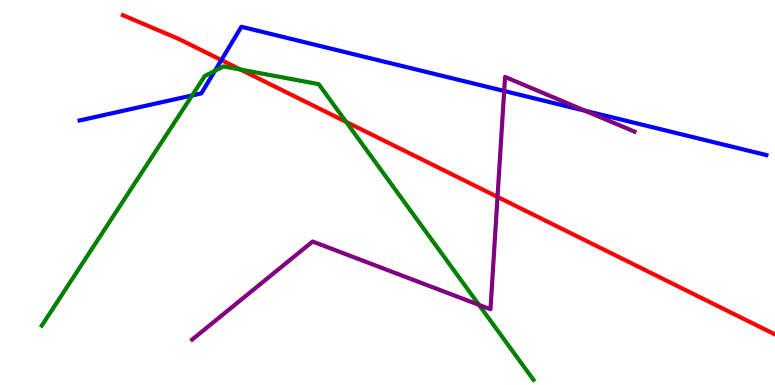[{'lines': ['blue', 'red'], 'intersections': [{'x': 2.86, 'y': 8.44}]}, {'lines': ['green', 'red'], 'intersections': [{'x': 3.1, 'y': 8.19}, {'x': 4.47, 'y': 6.83}]}, {'lines': ['purple', 'red'], 'intersections': [{'x': 6.42, 'y': 4.89}]}, {'lines': ['blue', 'green'], 'intersections': [{'x': 2.48, 'y': 7.52}, {'x': 2.77, 'y': 8.16}]}, {'lines': ['blue', 'purple'], 'intersections': [{'x': 6.51, 'y': 7.64}, {'x': 7.55, 'y': 7.12}]}, {'lines': ['green', 'purple'], 'intersections': [{'x': 6.18, 'y': 2.08}]}]